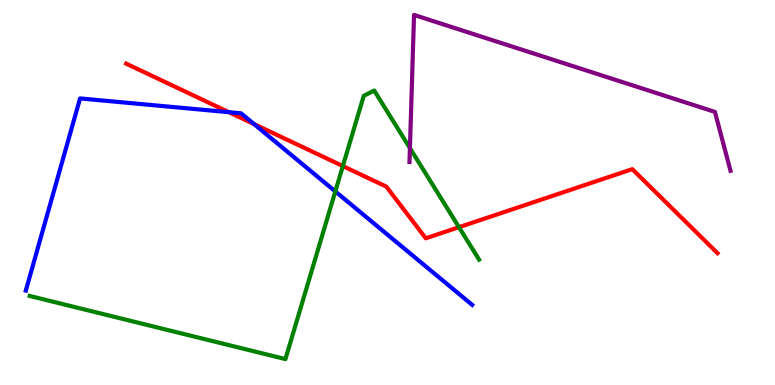[{'lines': ['blue', 'red'], 'intersections': [{'x': 2.95, 'y': 7.09}, {'x': 3.28, 'y': 6.78}]}, {'lines': ['green', 'red'], 'intersections': [{'x': 4.42, 'y': 5.69}, {'x': 5.92, 'y': 4.1}]}, {'lines': ['purple', 'red'], 'intersections': []}, {'lines': ['blue', 'green'], 'intersections': [{'x': 4.33, 'y': 5.03}]}, {'lines': ['blue', 'purple'], 'intersections': []}, {'lines': ['green', 'purple'], 'intersections': [{'x': 5.29, 'y': 6.15}]}]